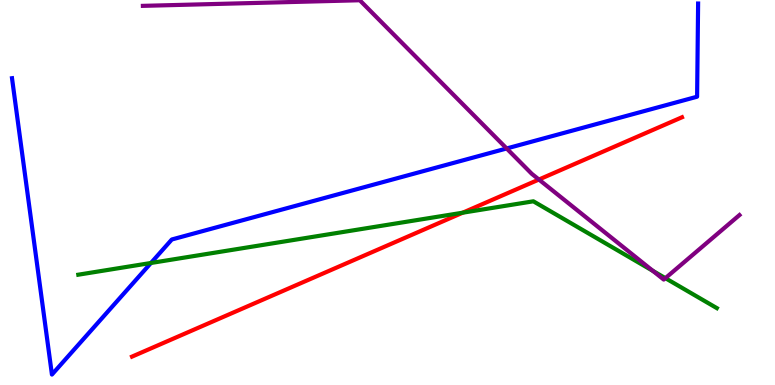[{'lines': ['blue', 'red'], 'intersections': []}, {'lines': ['green', 'red'], 'intersections': [{'x': 5.97, 'y': 4.48}]}, {'lines': ['purple', 'red'], 'intersections': [{'x': 6.95, 'y': 5.34}]}, {'lines': ['blue', 'green'], 'intersections': [{'x': 1.95, 'y': 3.17}]}, {'lines': ['blue', 'purple'], 'intersections': [{'x': 6.54, 'y': 6.14}]}, {'lines': ['green', 'purple'], 'intersections': [{'x': 8.42, 'y': 2.96}, {'x': 8.59, 'y': 2.78}]}]